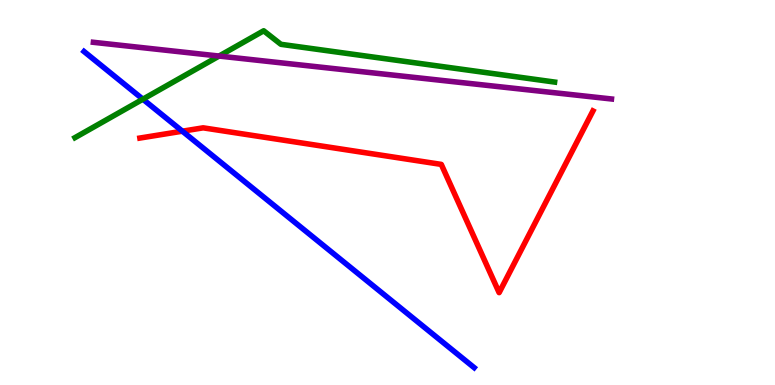[{'lines': ['blue', 'red'], 'intersections': [{'x': 2.35, 'y': 6.59}]}, {'lines': ['green', 'red'], 'intersections': []}, {'lines': ['purple', 'red'], 'intersections': []}, {'lines': ['blue', 'green'], 'intersections': [{'x': 1.84, 'y': 7.42}]}, {'lines': ['blue', 'purple'], 'intersections': []}, {'lines': ['green', 'purple'], 'intersections': [{'x': 2.83, 'y': 8.54}]}]